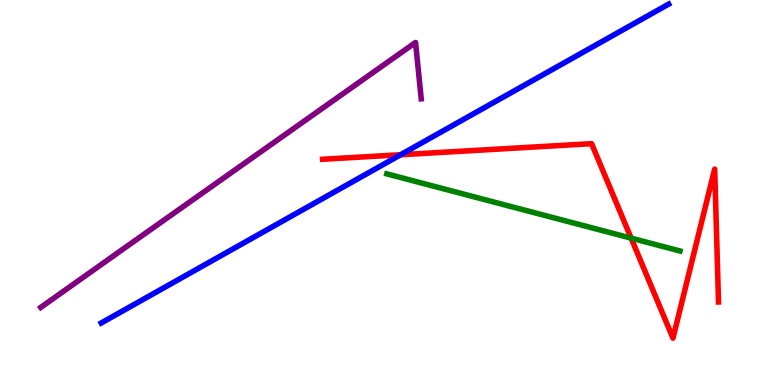[{'lines': ['blue', 'red'], 'intersections': [{'x': 5.17, 'y': 5.98}]}, {'lines': ['green', 'red'], 'intersections': [{'x': 8.14, 'y': 3.81}]}, {'lines': ['purple', 'red'], 'intersections': []}, {'lines': ['blue', 'green'], 'intersections': []}, {'lines': ['blue', 'purple'], 'intersections': []}, {'lines': ['green', 'purple'], 'intersections': []}]